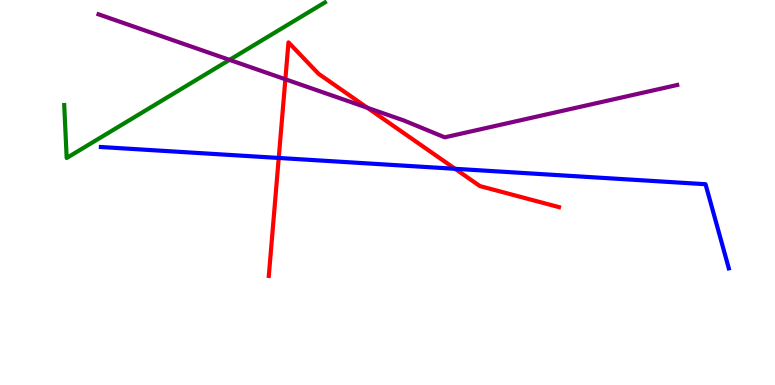[{'lines': ['blue', 'red'], 'intersections': [{'x': 3.6, 'y': 5.9}, {'x': 5.87, 'y': 5.62}]}, {'lines': ['green', 'red'], 'intersections': []}, {'lines': ['purple', 'red'], 'intersections': [{'x': 3.68, 'y': 7.94}, {'x': 4.74, 'y': 7.2}]}, {'lines': ['blue', 'green'], 'intersections': []}, {'lines': ['blue', 'purple'], 'intersections': []}, {'lines': ['green', 'purple'], 'intersections': [{'x': 2.96, 'y': 8.45}]}]